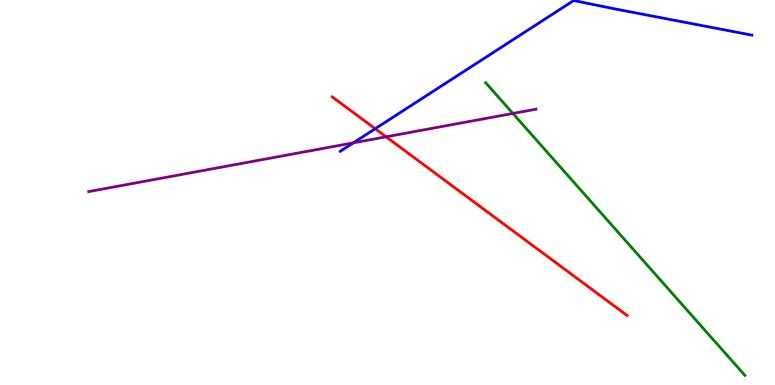[{'lines': ['blue', 'red'], 'intersections': [{'x': 4.84, 'y': 6.66}]}, {'lines': ['green', 'red'], 'intersections': []}, {'lines': ['purple', 'red'], 'intersections': [{'x': 4.98, 'y': 6.45}]}, {'lines': ['blue', 'green'], 'intersections': []}, {'lines': ['blue', 'purple'], 'intersections': [{'x': 4.56, 'y': 6.29}]}, {'lines': ['green', 'purple'], 'intersections': [{'x': 6.62, 'y': 7.05}]}]